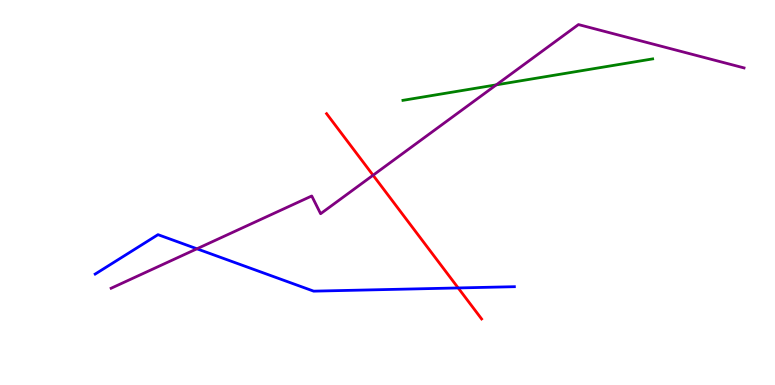[{'lines': ['blue', 'red'], 'intersections': [{'x': 5.91, 'y': 2.52}]}, {'lines': ['green', 'red'], 'intersections': []}, {'lines': ['purple', 'red'], 'intersections': [{'x': 4.81, 'y': 5.45}]}, {'lines': ['blue', 'green'], 'intersections': []}, {'lines': ['blue', 'purple'], 'intersections': [{'x': 2.54, 'y': 3.54}]}, {'lines': ['green', 'purple'], 'intersections': [{'x': 6.4, 'y': 7.8}]}]